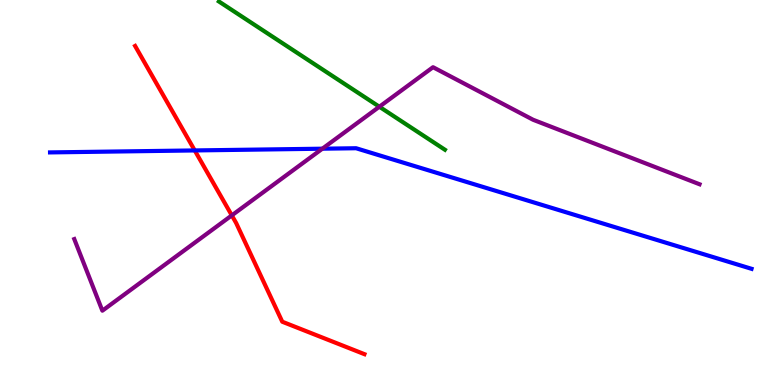[{'lines': ['blue', 'red'], 'intersections': [{'x': 2.51, 'y': 6.09}]}, {'lines': ['green', 'red'], 'intersections': []}, {'lines': ['purple', 'red'], 'intersections': [{'x': 2.99, 'y': 4.41}]}, {'lines': ['blue', 'green'], 'intersections': []}, {'lines': ['blue', 'purple'], 'intersections': [{'x': 4.16, 'y': 6.14}]}, {'lines': ['green', 'purple'], 'intersections': [{'x': 4.89, 'y': 7.23}]}]